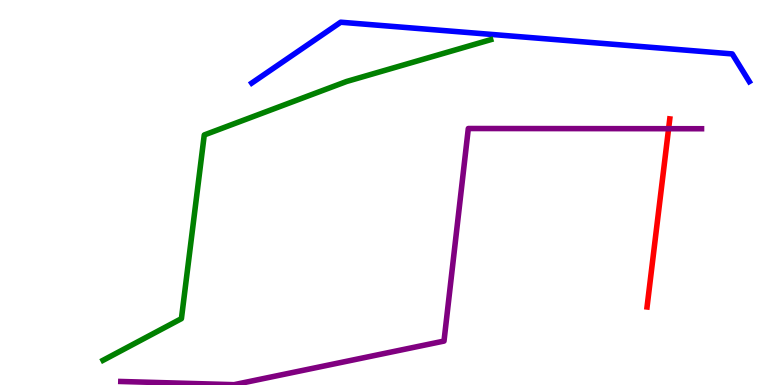[{'lines': ['blue', 'red'], 'intersections': []}, {'lines': ['green', 'red'], 'intersections': []}, {'lines': ['purple', 'red'], 'intersections': [{'x': 8.63, 'y': 6.66}]}, {'lines': ['blue', 'green'], 'intersections': []}, {'lines': ['blue', 'purple'], 'intersections': []}, {'lines': ['green', 'purple'], 'intersections': []}]